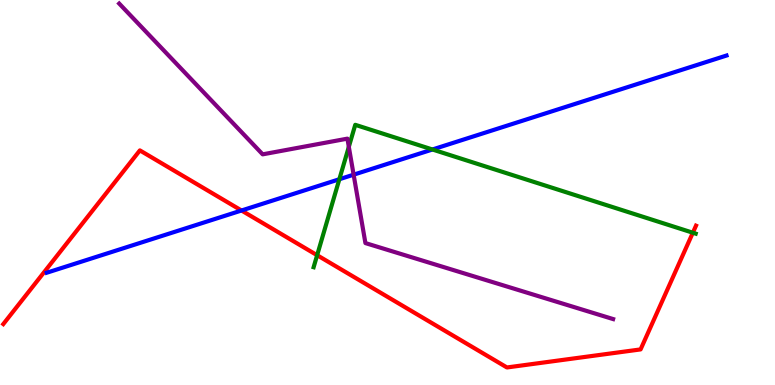[{'lines': ['blue', 'red'], 'intersections': [{'x': 3.12, 'y': 4.53}]}, {'lines': ['green', 'red'], 'intersections': [{'x': 4.09, 'y': 3.37}, {'x': 8.94, 'y': 3.96}]}, {'lines': ['purple', 'red'], 'intersections': []}, {'lines': ['blue', 'green'], 'intersections': [{'x': 4.38, 'y': 5.34}, {'x': 5.58, 'y': 6.12}]}, {'lines': ['blue', 'purple'], 'intersections': [{'x': 4.56, 'y': 5.46}]}, {'lines': ['green', 'purple'], 'intersections': [{'x': 4.5, 'y': 6.19}]}]